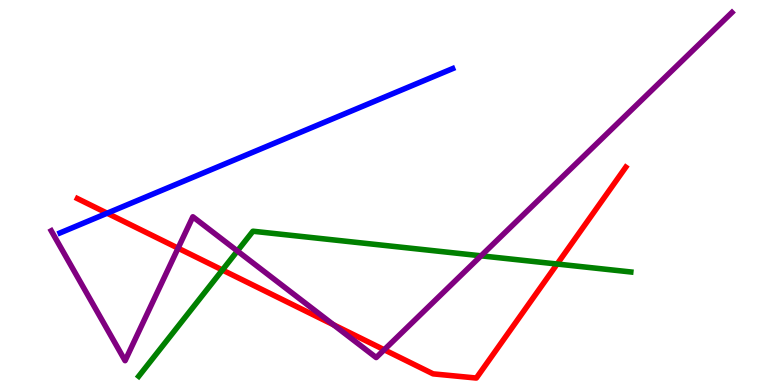[{'lines': ['blue', 'red'], 'intersections': [{'x': 1.38, 'y': 4.46}]}, {'lines': ['green', 'red'], 'intersections': [{'x': 2.87, 'y': 2.99}, {'x': 7.19, 'y': 3.14}]}, {'lines': ['purple', 'red'], 'intersections': [{'x': 2.3, 'y': 3.55}, {'x': 4.3, 'y': 1.56}, {'x': 4.96, 'y': 0.915}]}, {'lines': ['blue', 'green'], 'intersections': []}, {'lines': ['blue', 'purple'], 'intersections': []}, {'lines': ['green', 'purple'], 'intersections': [{'x': 3.06, 'y': 3.48}, {'x': 6.21, 'y': 3.36}]}]